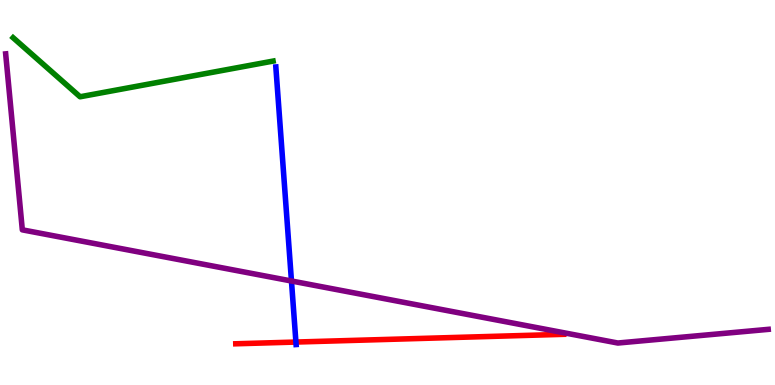[{'lines': ['blue', 'red'], 'intersections': [{'x': 3.82, 'y': 1.12}]}, {'lines': ['green', 'red'], 'intersections': []}, {'lines': ['purple', 'red'], 'intersections': []}, {'lines': ['blue', 'green'], 'intersections': []}, {'lines': ['blue', 'purple'], 'intersections': [{'x': 3.76, 'y': 2.7}]}, {'lines': ['green', 'purple'], 'intersections': []}]